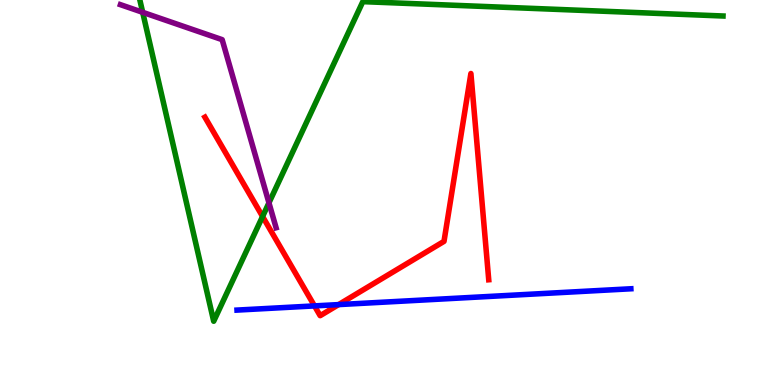[{'lines': ['blue', 'red'], 'intersections': [{'x': 4.06, 'y': 2.05}, {'x': 4.37, 'y': 2.09}]}, {'lines': ['green', 'red'], 'intersections': [{'x': 3.39, 'y': 4.38}]}, {'lines': ['purple', 'red'], 'intersections': []}, {'lines': ['blue', 'green'], 'intersections': []}, {'lines': ['blue', 'purple'], 'intersections': []}, {'lines': ['green', 'purple'], 'intersections': [{'x': 1.84, 'y': 9.68}, {'x': 3.47, 'y': 4.73}]}]